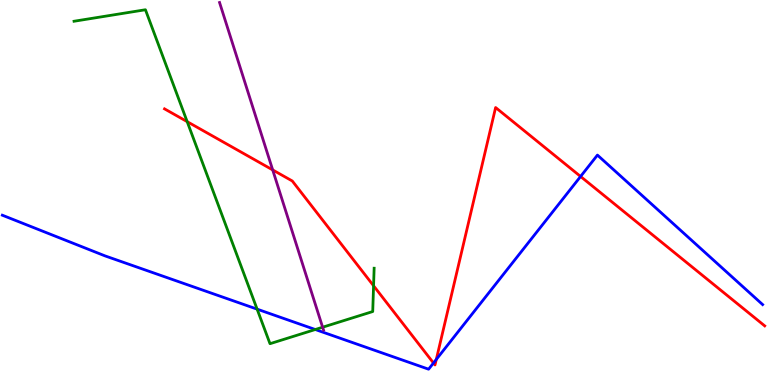[{'lines': ['blue', 'red'], 'intersections': [{'x': 5.59, 'y': 0.571}, {'x': 5.63, 'y': 0.664}, {'x': 7.49, 'y': 5.42}]}, {'lines': ['green', 'red'], 'intersections': [{'x': 2.42, 'y': 6.84}, {'x': 4.82, 'y': 2.58}]}, {'lines': ['purple', 'red'], 'intersections': [{'x': 3.52, 'y': 5.59}]}, {'lines': ['blue', 'green'], 'intersections': [{'x': 3.32, 'y': 1.97}, {'x': 4.07, 'y': 1.44}]}, {'lines': ['blue', 'purple'], 'intersections': []}, {'lines': ['green', 'purple'], 'intersections': [{'x': 4.16, 'y': 1.5}]}]